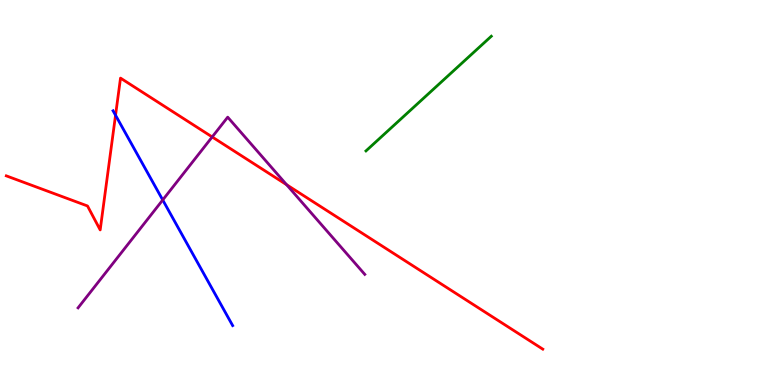[{'lines': ['blue', 'red'], 'intersections': [{'x': 1.49, 'y': 7.01}]}, {'lines': ['green', 'red'], 'intersections': []}, {'lines': ['purple', 'red'], 'intersections': [{'x': 2.74, 'y': 6.44}, {'x': 3.7, 'y': 5.2}]}, {'lines': ['blue', 'green'], 'intersections': []}, {'lines': ['blue', 'purple'], 'intersections': [{'x': 2.1, 'y': 4.81}]}, {'lines': ['green', 'purple'], 'intersections': []}]